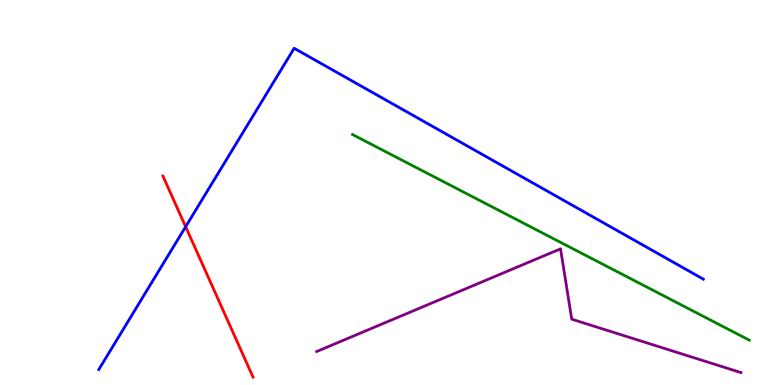[{'lines': ['blue', 'red'], 'intersections': [{'x': 2.4, 'y': 4.11}]}, {'lines': ['green', 'red'], 'intersections': []}, {'lines': ['purple', 'red'], 'intersections': []}, {'lines': ['blue', 'green'], 'intersections': []}, {'lines': ['blue', 'purple'], 'intersections': []}, {'lines': ['green', 'purple'], 'intersections': []}]